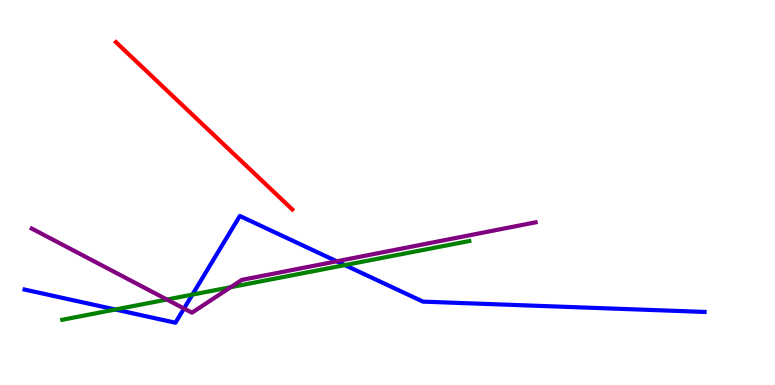[{'lines': ['blue', 'red'], 'intersections': []}, {'lines': ['green', 'red'], 'intersections': []}, {'lines': ['purple', 'red'], 'intersections': []}, {'lines': ['blue', 'green'], 'intersections': [{'x': 1.49, 'y': 1.96}, {'x': 2.48, 'y': 2.35}, {'x': 4.45, 'y': 3.11}]}, {'lines': ['blue', 'purple'], 'intersections': [{'x': 2.37, 'y': 1.99}, {'x': 4.34, 'y': 3.21}]}, {'lines': ['green', 'purple'], 'intersections': [{'x': 2.15, 'y': 2.22}, {'x': 2.98, 'y': 2.54}]}]